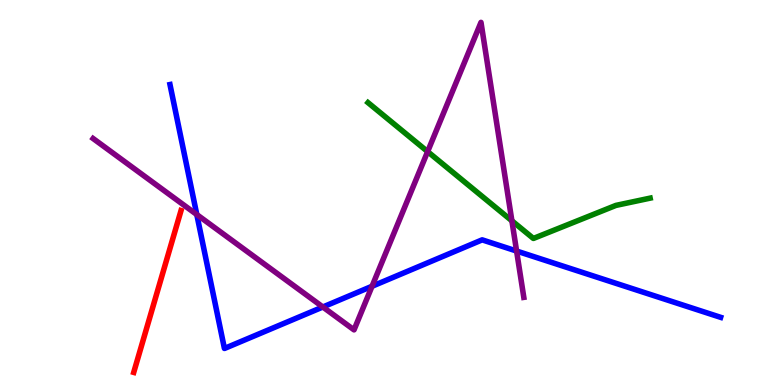[{'lines': ['blue', 'red'], 'intersections': []}, {'lines': ['green', 'red'], 'intersections': []}, {'lines': ['purple', 'red'], 'intersections': []}, {'lines': ['blue', 'green'], 'intersections': []}, {'lines': ['blue', 'purple'], 'intersections': [{'x': 2.54, 'y': 4.43}, {'x': 4.17, 'y': 2.03}, {'x': 4.8, 'y': 2.56}, {'x': 6.67, 'y': 3.48}]}, {'lines': ['green', 'purple'], 'intersections': [{'x': 5.52, 'y': 6.06}, {'x': 6.61, 'y': 4.26}]}]